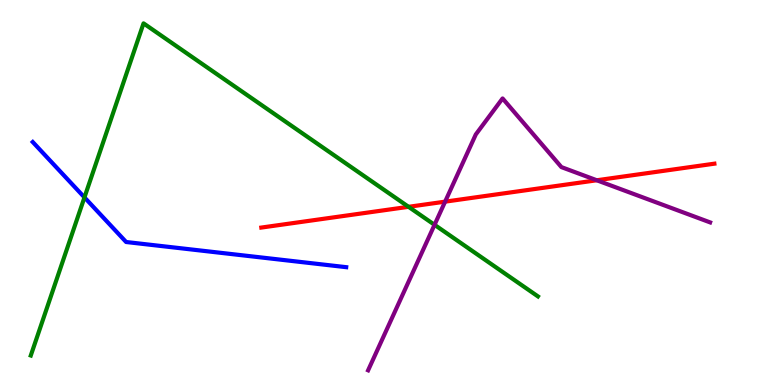[{'lines': ['blue', 'red'], 'intersections': []}, {'lines': ['green', 'red'], 'intersections': [{'x': 5.27, 'y': 4.63}]}, {'lines': ['purple', 'red'], 'intersections': [{'x': 5.74, 'y': 4.76}, {'x': 7.7, 'y': 5.32}]}, {'lines': ['blue', 'green'], 'intersections': [{'x': 1.09, 'y': 4.87}]}, {'lines': ['blue', 'purple'], 'intersections': []}, {'lines': ['green', 'purple'], 'intersections': [{'x': 5.61, 'y': 4.16}]}]